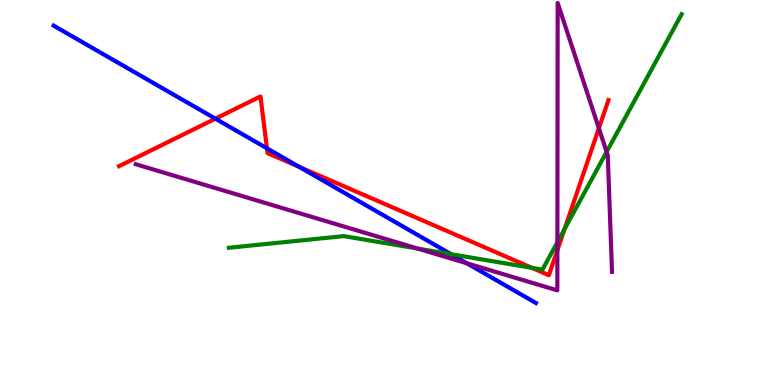[{'lines': ['blue', 'red'], 'intersections': [{'x': 2.78, 'y': 6.92}, {'x': 3.44, 'y': 6.15}, {'x': 3.86, 'y': 5.67}]}, {'lines': ['green', 'red'], 'intersections': [{'x': 6.86, 'y': 3.04}, {'x': 7.28, 'y': 4.05}]}, {'lines': ['purple', 'red'], 'intersections': [{'x': 7.19, 'y': 3.5}, {'x': 7.73, 'y': 6.67}]}, {'lines': ['blue', 'green'], 'intersections': [{'x': 5.82, 'y': 3.4}]}, {'lines': ['blue', 'purple'], 'intersections': [{'x': 6.02, 'y': 3.16}]}, {'lines': ['green', 'purple'], 'intersections': [{'x': 5.39, 'y': 3.54}, {'x': 7.19, 'y': 3.71}, {'x': 7.83, 'y': 6.06}]}]